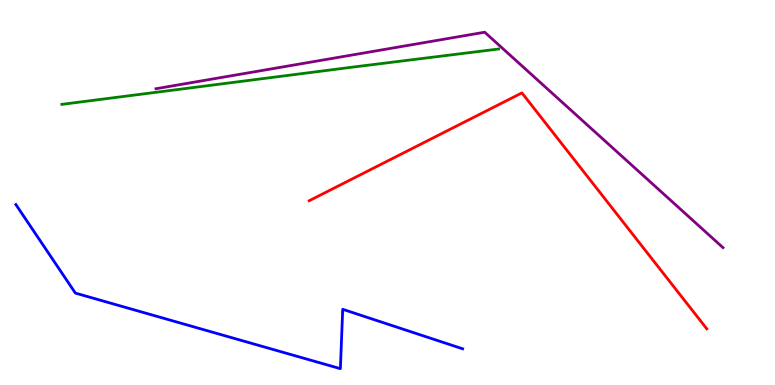[{'lines': ['blue', 'red'], 'intersections': []}, {'lines': ['green', 'red'], 'intersections': []}, {'lines': ['purple', 'red'], 'intersections': []}, {'lines': ['blue', 'green'], 'intersections': []}, {'lines': ['blue', 'purple'], 'intersections': []}, {'lines': ['green', 'purple'], 'intersections': []}]